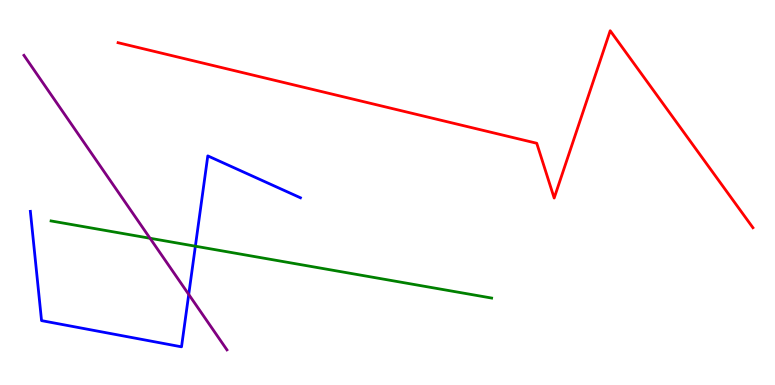[{'lines': ['blue', 'red'], 'intersections': []}, {'lines': ['green', 'red'], 'intersections': []}, {'lines': ['purple', 'red'], 'intersections': []}, {'lines': ['blue', 'green'], 'intersections': [{'x': 2.52, 'y': 3.61}]}, {'lines': ['blue', 'purple'], 'intersections': [{'x': 2.44, 'y': 2.35}]}, {'lines': ['green', 'purple'], 'intersections': [{'x': 1.94, 'y': 3.81}]}]